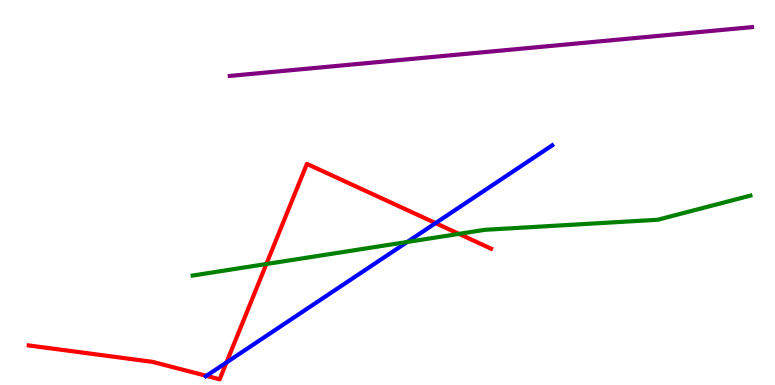[{'lines': ['blue', 'red'], 'intersections': [{'x': 2.66, 'y': 0.238}, {'x': 2.92, 'y': 0.585}, {'x': 5.62, 'y': 4.21}]}, {'lines': ['green', 'red'], 'intersections': [{'x': 3.44, 'y': 3.14}, {'x': 5.92, 'y': 3.93}]}, {'lines': ['purple', 'red'], 'intersections': []}, {'lines': ['blue', 'green'], 'intersections': [{'x': 5.25, 'y': 3.72}]}, {'lines': ['blue', 'purple'], 'intersections': []}, {'lines': ['green', 'purple'], 'intersections': []}]